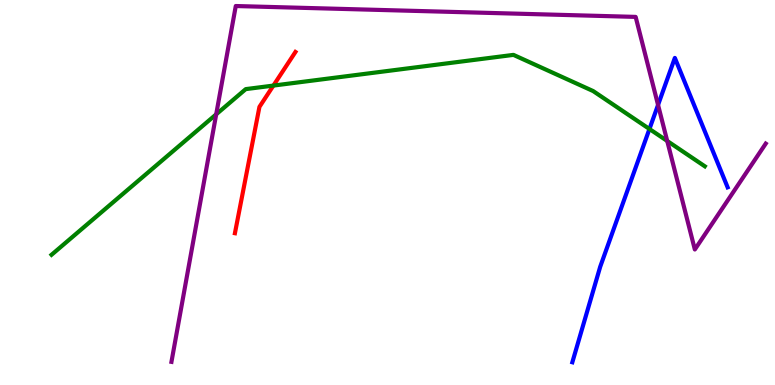[{'lines': ['blue', 'red'], 'intersections': []}, {'lines': ['green', 'red'], 'intersections': [{'x': 3.53, 'y': 7.78}]}, {'lines': ['purple', 'red'], 'intersections': []}, {'lines': ['blue', 'green'], 'intersections': [{'x': 8.38, 'y': 6.65}]}, {'lines': ['blue', 'purple'], 'intersections': [{'x': 8.49, 'y': 7.27}]}, {'lines': ['green', 'purple'], 'intersections': [{'x': 2.79, 'y': 7.03}, {'x': 8.61, 'y': 6.34}]}]